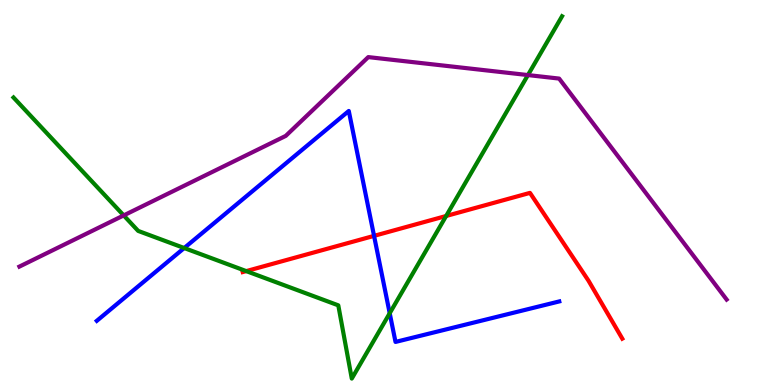[{'lines': ['blue', 'red'], 'intersections': [{'x': 4.83, 'y': 3.87}]}, {'lines': ['green', 'red'], 'intersections': [{'x': 3.18, 'y': 2.96}, {'x': 5.76, 'y': 4.39}]}, {'lines': ['purple', 'red'], 'intersections': []}, {'lines': ['blue', 'green'], 'intersections': [{'x': 2.38, 'y': 3.56}, {'x': 5.03, 'y': 1.86}]}, {'lines': ['blue', 'purple'], 'intersections': []}, {'lines': ['green', 'purple'], 'intersections': [{'x': 1.6, 'y': 4.4}, {'x': 6.81, 'y': 8.05}]}]